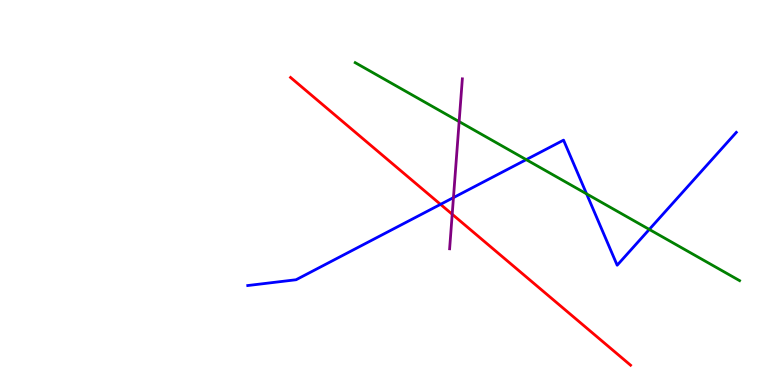[{'lines': ['blue', 'red'], 'intersections': [{'x': 5.68, 'y': 4.69}]}, {'lines': ['green', 'red'], 'intersections': []}, {'lines': ['purple', 'red'], 'intersections': [{'x': 5.83, 'y': 4.43}]}, {'lines': ['blue', 'green'], 'intersections': [{'x': 6.79, 'y': 5.85}, {'x': 7.57, 'y': 4.96}, {'x': 8.38, 'y': 4.04}]}, {'lines': ['blue', 'purple'], 'intersections': [{'x': 5.85, 'y': 4.87}]}, {'lines': ['green', 'purple'], 'intersections': [{'x': 5.92, 'y': 6.84}]}]